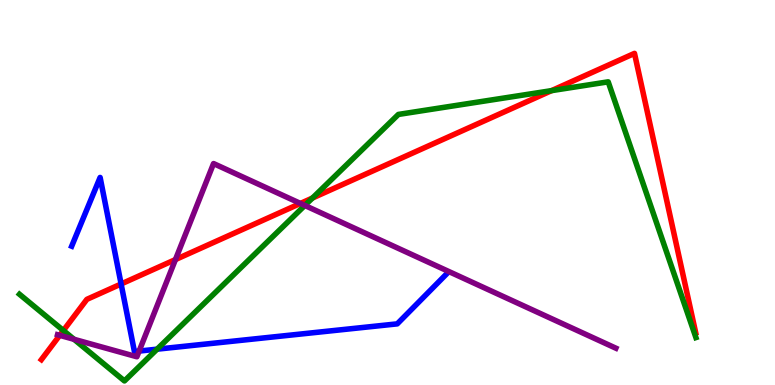[{'lines': ['blue', 'red'], 'intersections': [{'x': 1.56, 'y': 2.62}]}, {'lines': ['green', 'red'], 'intersections': [{'x': 0.818, 'y': 1.42}, {'x': 4.03, 'y': 4.86}, {'x': 7.12, 'y': 7.65}]}, {'lines': ['purple', 'red'], 'intersections': [{'x': 0.771, 'y': 1.29}, {'x': 2.26, 'y': 3.26}, {'x': 3.88, 'y': 4.72}]}, {'lines': ['blue', 'green'], 'intersections': [{'x': 2.03, 'y': 0.93}]}, {'lines': ['blue', 'purple'], 'intersections': [{'x': 1.8, 'y': 0.881}]}, {'lines': ['green', 'purple'], 'intersections': [{'x': 0.955, 'y': 1.19}, {'x': 3.93, 'y': 4.66}]}]